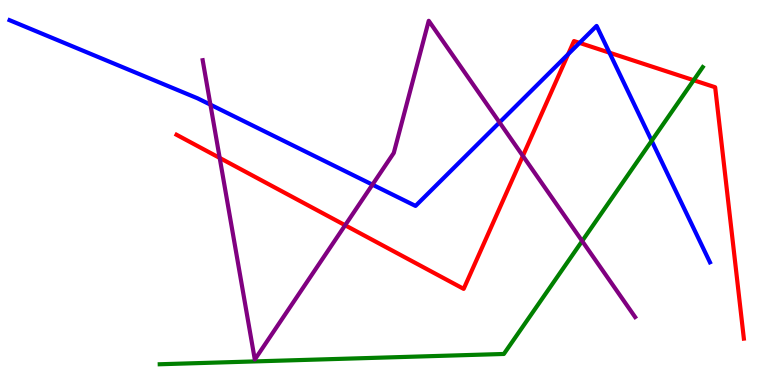[{'lines': ['blue', 'red'], 'intersections': [{'x': 7.33, 'y': 8.59}, {'x': 7.48, 'y': 8.89}, {'x': 7.86, 'y': 8.63}]}, {'lines': ['green', 'red'], 'intersections': [{'x': 8.95, 'y': 7.92}]}, {'lines': ['purple', 'red'], 'intersections': [{'x': 2.83, 'y': 5.9}, {'x': 4.45, 'y': 4.15}, {'x': 6.75, 'y': 5.95}]}, {'lines': ['blue', 'green'], 'intersections': [{'x': 8.41, 'y': 6.34}]}, {'lines': ['blue', 'purple'], 'intersections': [{'x': 2.72, 'y': 7.28}, {'x': 4.81, 'y': 5.2}, {'x': 6.45, 'y': 6.82}]}, {'lines': ['green', 'purple'], 'intersections': [{'x': 7.51, 'y': 3.74}]}]